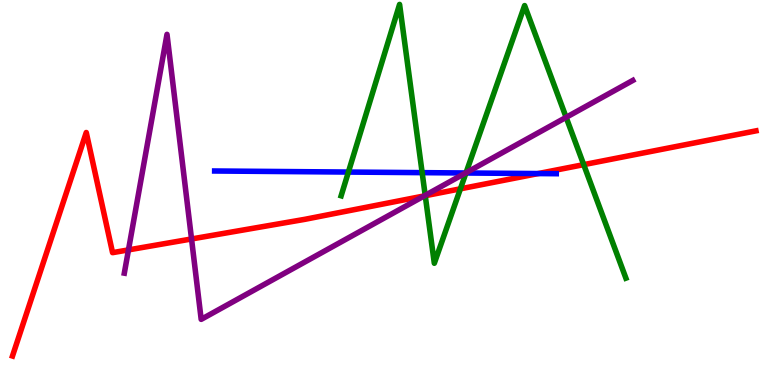[{'lines': ['blue', 'red'], 'intersections': [{'x': 6.94, 'y': 5.49}]}, {'lines': ['green', 'red'], 'intersections': [{'x': 5.49, 'y': 4.92}, {'x': 5.94, 'y': 5.1}, {'x': 7.53, 'y': 5.72}]}, {'lines': ['purple', 'red'], 'intersections': [{'x': 1.66, 'y': 3.51}, {'x': 2.47, 'y': 3.79}, {'x': 5.47, 'y': 4.91}]}, {'lines': ['blue', 'green'], 'intersections': [{'x': 4.5, 'y': 5.53}, {'x': 5.45, 'y': 5.52}, {'x': 6.01, 'y': 5.51}]}, {'lines': ['blue', 'purple'], 'intersections': [{'x': 6.01, 'y': 5.51}]}, {'lines': ['green', 'purple'], 'intersections': [{'x': 5.49, 'y': 4.93}, {'x': 6.01, 'y': 5.51}, {'x': 7.3, 'y': 6.95}]}]